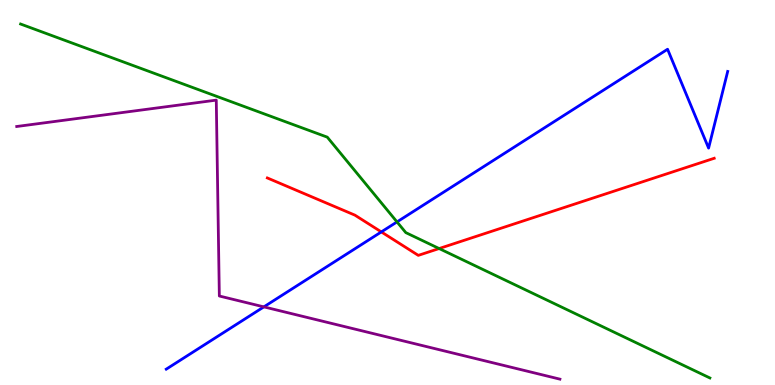[{'lines': ['blue', 'red'], 'intersections': [{'x': 4.92, 'y': 3.98}]}, {'lines': ['green', 'red'], 'intersections': [{'x': 5.67, 'y': 3.54}]}, {'lines': ['purple', 'red'], 'intersections': []}, {'lines': ['blue', 'green'], 'intersections': [{'x': 5.12, 'y': 4.24}]}, {'lines': ['blue', 'purple'], 'intersections': [{'x': 3.4, 'y': 2.03}]}, {'lines': ['green', 'purple'], 'intersections': []}]